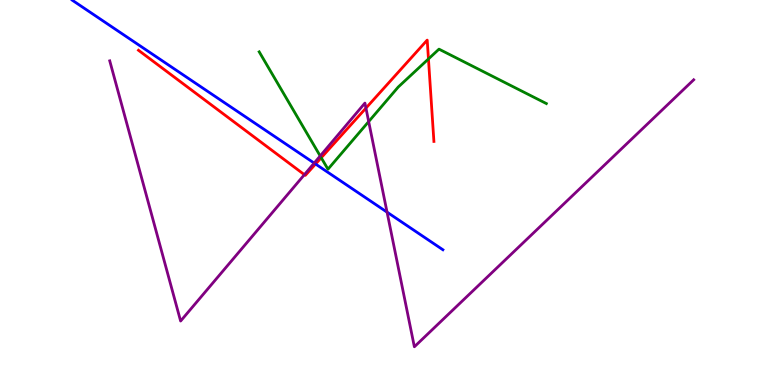[{'lines': ['blue', 'red'], 'intersections': [{'x': 4.07, 'y': 5.74}]}, {'lines': ['green', 'red'], 'intersections': [{'x': 4.14, 'y': 5.9}, {'x': 5.53, 'y': 8.47}]}, {'lines': ['purple', 'red'], 'intersections': [{'x': 3.93, 'y': 5.46}, {'x': 4.72, 'y': 7.19}]}, {'lines': ['blue', 'green'], 'intersections': []}, {'lines': ['blue', 'purple'], 'intersections': [{'x': 4.05, 'y': 5.76}, {'x': 4.99, 'y': 4.49}]}, {'lines': ['green', 'purple'], 'intersections': [{'x': 4.13, 'y': 5.95}, {'x': 4.76, 'y': 6.84}]}]